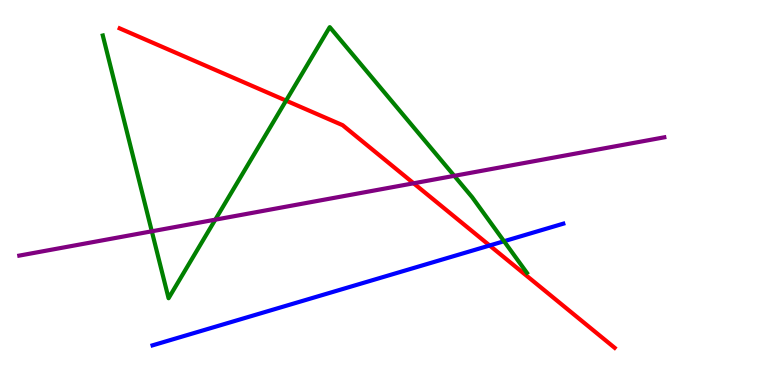[{'lines': ['blue', 'red'], 'intersections': [{'x': 6.32, 'y': 3.62}]}, {'lines': ['green', 'red'], 'intersections': [{'x': 3.69, 'y': 7.39}]}, {'lines': ['purple', 'red'], 'intersections': [{'x': 5.34, 'y': 5.24}]}, {'lines': ['blue', 'green'], 'intersections': [{'x': 6.5, 'y': 3.73}]}, {'lines': ['blue', 'purple'], 'intersections': []}, {'lines': ['green', 'purple'], 'intersections': [{'x': 1.96, 'y': 3.99}, {'x': 2.78, 'y': 4.29}, {'x': 5.86, 'y': 5.43}]}]